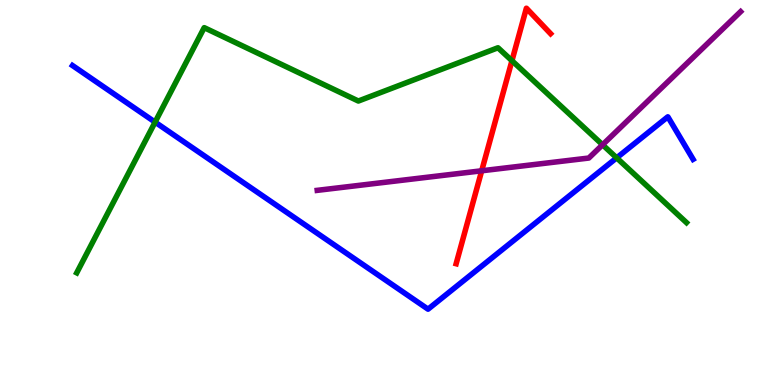[{'lines': ['blue', 'red'], 'intersections': []}, {'lines': ['green', 'red'], 'intersections': [{'x': 6.61, 'y': 8.42}]}, {'lines': ['purple', 'red'], 'intersections': [{'x': 6.22, 'y': 5.56}]}, {'lines': ['blue', 'green'], 'intersections': [{'x': 2.0, 'y': 6.83}, {'x': 7.96, 'y': 5.9}]}, {'lines': ['blue', 'purple'], 'intersections': []}, {'lines': ['green', 'purple'], 'intersections': [{'x': 7.78, 'y': 6.24}]}]